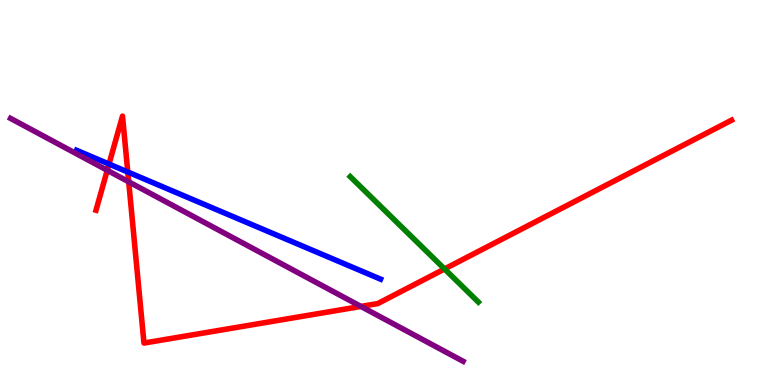[{'lines': ['blue', 'red'], 'intersections': [{'x': 1.41, 'y': 5.74}, {'x': 1.65, 'y': 5.53}]}, {'lines': ['green', 'red'], 'intersections': [{'x': 5.74, 'y': 3.01}]}, {'lines': ['purple', 'red'], 'intersections': [{'x': 1.38, 'y': 5.58}, {'x': 1.66, 'y': 5.28}, {'x': 4.66, 'y': 2.04}]}, {'lines': ['blue', 'green'], 'intersections': []}, {'lines': ['blue', 'purple'], 'intersections': []}, {'lines': ['green', 'purple'], 'intersections': []}]